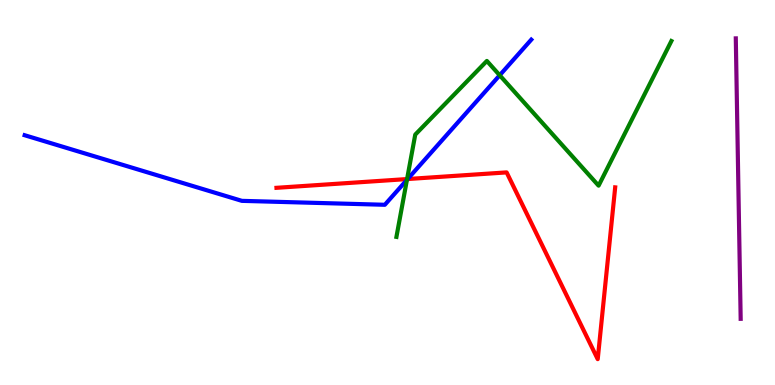[{'lines': ['blue', 'red'], 'intersections': [{'x': 5.26, 'y': 5.35}]}, {'lines': ['green', 'red'], 'intersections': [{'x': 5.25, 'y': 5.35}]}, {'lines': ['purple', 'red'], 'intersections': []}, {'lines': ['blue', 'green'], 'intersections': [{'x': 5.25, 'y': 5.33}, {'x': 6.45, 'y': 8.05}]}, {'lines': ['blue', 'purple'], 'intersections': []}, {'lines': ['green', 'purple'], 'intersections': []}]